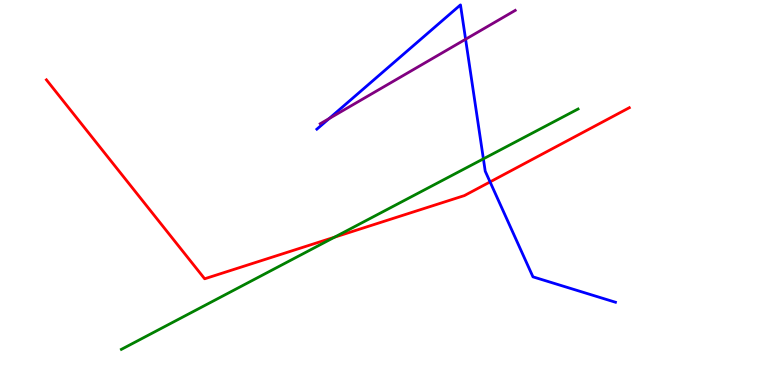[{'lines': ['blue', 'red'], 'intersections': [{'x': 6.32, 'y': 5.28}]}, {'lines': ['green', 'red'], 'intersections': [{'x': 4.32, 'y': 3.84}]}, {'lines': ['purple', 'red'], 'intersections': []}, {'lines': ['blue', 'green'], 'intersections': [{'x': 6.24, 'y': 5.87}]}, {'lines': ['blue', 'purple'], 'intersections': [{'x': 4.25, 'y': 6.92}, {'x': 6.01, 'y': 8.98}]}, {'lines': ['green', 'purple'], 'intersections': []}]